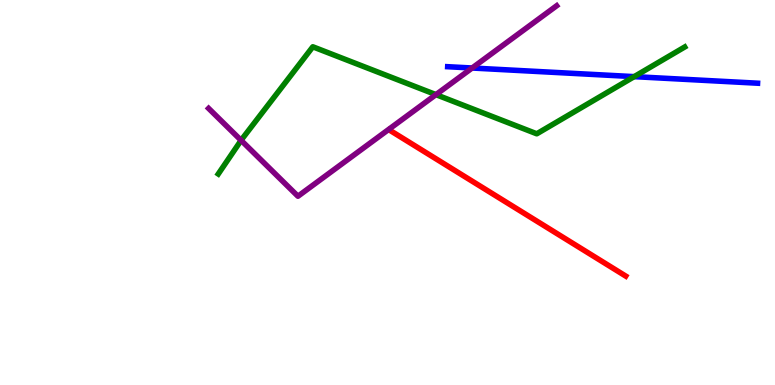[{'lines': ['blue', 'red'], 'intersections': []}, {'lines': ['green', 'red'], 'intersections': []}, {'lines': ['purple', 'red'], 'intersections': []}, {'lines': ['blue', 'green'], 'intersections': [{'x': 8.18, 'y': 8.01}]}, {'lines': ['blue', 'purple'], 'intersections': [{'x': 6.09, 'y': 8.23}]}, {'lines': ['green', 'purple'], 'intersections': [{'x': 3.11, 'y': 6.35}, {'x': 5.63, 'y': 7.54}]}]